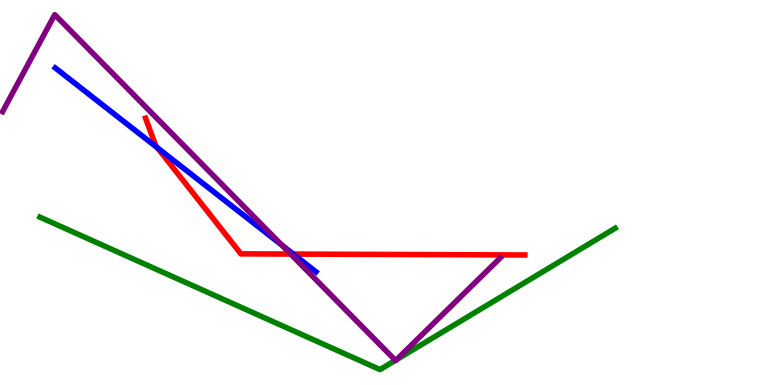[{'lines': ['blue', 'red'], 'intersections': [{'x': 2.03, 'y': 6.16}, {'x': 3.78, 'y': 3.4}]}, {'lines': ['green', 'red'], 'intersections': []}, {'lines': ['purple', 'red'], 'intersections': [{'x': 3.75, 'y': 3.4}]}, {'lines': ['blue', 'green'], 'intersections': []}, {'lines': ['blue', 'purple'], 'intersections': [{'x': 3.64, 'y': 3.63}]}, {'lines': ['green', 'purple'], 'intersections': [{'x': 5.1, 'y': 0.641}, {'x': 5.12, 'y': 0.66}]}]